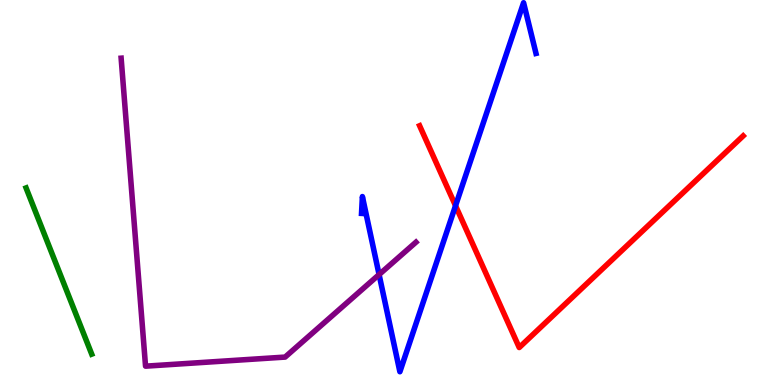[{'lines': ['blue', 'red'], 'intersections': [{'x': 5.88, 'y': 4.66}]}, {'lines': ['green', 'red'], 'intersections': []}, {'lines': ['purple', 'red'], 'intersections': []}, {'lines': ['blue', 'green'], 'intersections': []}, {'lines': ['blue', 'purple'], 'intersections': [{'x': 4.89, 'y': 2.87}]}, {'lines': ['green', 'purple'], 'intersections': []}]